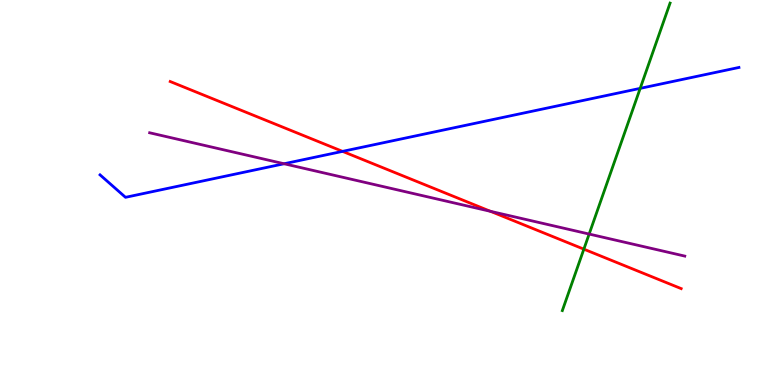[{'lines': ['blue', 'red'], 'intersections': [{'x': 4.42, 'y': 6.07}]}, {'lines': ['green', 'red'], 'intersections': [{'x': 7.53, 'y': 3.53}]}, {'lines': ['purple', 'red'], 'intersections': [{'x': 6.33, 'y': 4.51}]}, {'lines': ['blue', 'green'], 'intersections': [{'x': 8.26, 'y': 7.7}]}, {'lines': ['blue', 'purple'], 'intersections': [{'x': 3.67, 'y': 5.75}]}, {'lines': ['green', 'purple'], 'intersections': [{'x': 7.6, 'y': 3.92}]}]